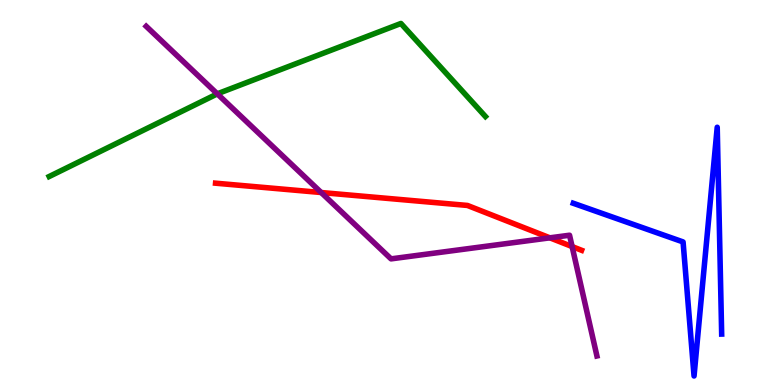[{'lines': ['blue', 'red'], 'intersections': []}, {'lines': ['green', 'red'], 'intersections': []}, {'lines': ['purple', 'red'], 'intersections': [{'x': 4.14, 'y': 5.0}, {'x': 7.1, 'y': 3.82}, {'x': 7.38, 'y': 3.6}]}, {'lines': ['blue', 'green'], 'intersections': []}, {'lines': ['blue', 'purple'], 'intersections': []}, {'lines': ['green', 'purple'], 'intersections': [{'x': 2.8, 'y': 7.56}]}]